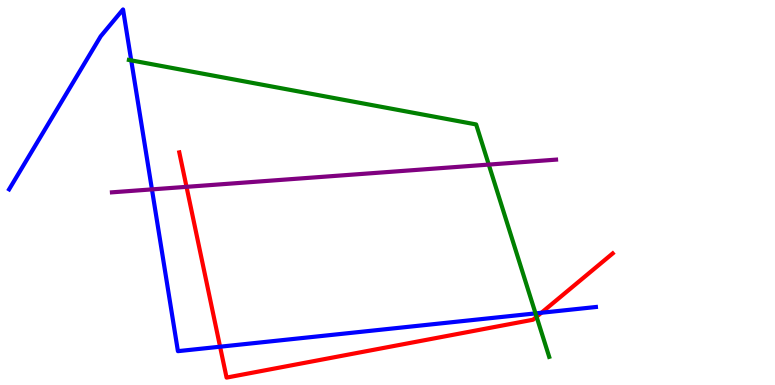[{'lines': ['blue', 'red'], 'intersections': [{'x': 2.84, 'y': 0.995}, {'x': 6.99, 'y': 1.88}]}, {'lines': ['green', 'red'], 'intersections': [{'x': 6.92, 'y': 1.77}]}, {'lines': ['purple', 'red'], 'intersections': [{'x': 2.41, 'y': 5.15}]}, {'lines': ['blue', 'green'], 'intersections': [{'x': 1.69, 'y': 8.43}, {'x': 6.91, 'y': 1.86}]}, {'lines': ['blue', 'purple'], 'intersections': [{'x': 1.96, 'y': 5.08}]}, {'lines': ['green', 'purple'], 'intersections': [{'x': 6.31, 'y': 5.72}]}]